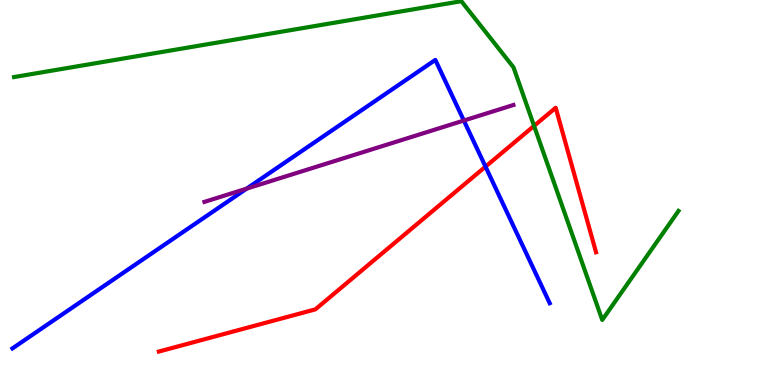[{'lines': ['blue', 'red'], 'intersections': [{'x': 6.26, 'y': 5.67}]}, {'lines': ['green', 'red'], 'intersections': [{'x': 6.89, 'y': 6.73}]}, {'lines': ['purple', 'red'], 'intersections': []}, {'lines': ['blue', 'green'], 'intersections': []}, {'lines': ['blue', 'purple'], 'intersections': [{'x': 3.18, 'y': 5.1}, {'x': 5.99, 'y': 6.87}]}, {'lines': ['green', 'purple'], 'intersections': []}]